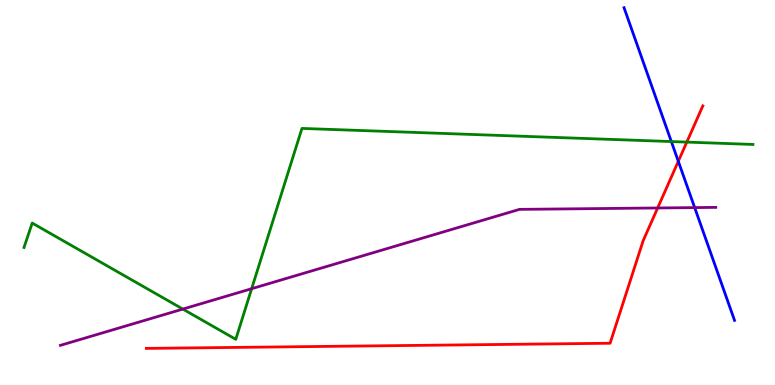[{'lines': ['blue', 'red'], 'intersections': [{'x': 8.75, 'y': 5.81}]}, {'lines': ['green', 'red'], 'intersections': [{'x': 8.86, 'y': 6.31}]}, {'lines': ['purple', 'red'], 'intersections': [{'x': 8.49, 'y': 4.6}]}, {'lines': ['blue', 'green'], 'intersections': [{'x': 8.66, 'y': 6.32}]}, {'lines': ['blue', 'purple'], 'intersections': [{'x': 8.96, 'y': 4.61}]}, {'lines': ['green', 'purple'], 'intersections': [{'x': 2.36, 'y': 1.97}, {'x': 3.25, 'y': 2.5}]}]